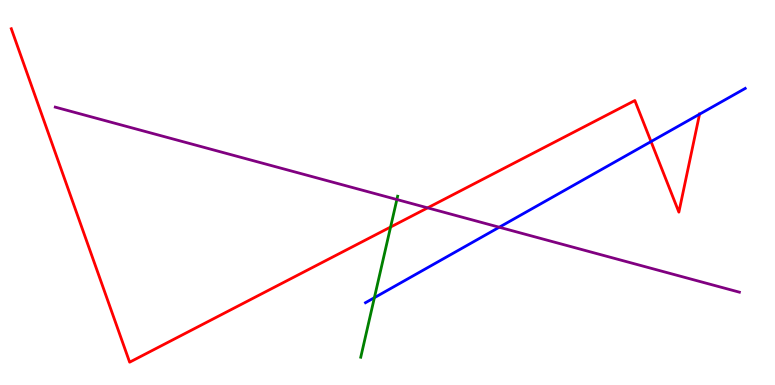[{'lines': ['blue', 'red'], 'intersections': [{'x': 8.4, 'y': 6.32}, {'x': 9.03, 'y': 7.03}]}, {'lines': ['green', 'red'], 'intersections': [{'x': 5.04, 'y': 4.1}]}, {'lines': ['purple', 'red'], 'intersections': [{'x': 5.52, 'y': 4.6}]}, {'lines': ['blue', 'green'], 'intersections': [{'x': 4.83, 'y': 2.27}]}, {'lines': ['blue', 'purple'], 'intersections': [{'x': 6.44, 'y': 4.1}]}, {'lines': ['green', 'purple'], 'intersections': [{'x': 5.12, 'y': 4.82}]}]